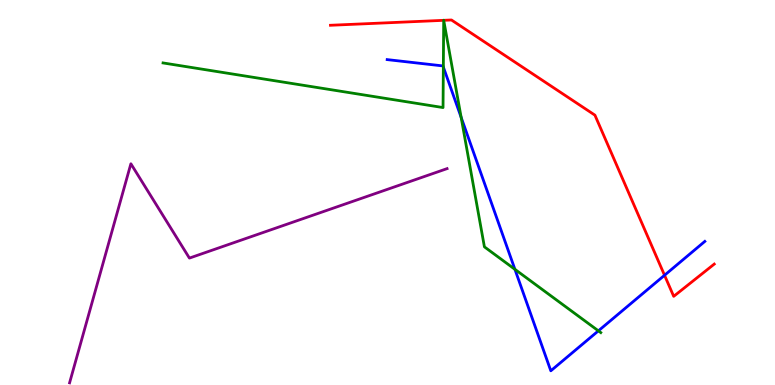[{'lines': ['blue', 'red'], 'intersections': [{'x': 8.57, 'y': 2.85}]}, {'lines': ['green', 'red'], 'intersections': [{'x': 5.73, 'y': 9.47}, {'x': 5.73, 'y': 9.47}]}, {'lines': ['purple', 'red'], 'intersections': []}, {'lines': ['blue', 'green'], 'intersections': [{'x': 5.72, 'y': 8.26}, {'x': 5.95, 'y': 6.95}, {'x': 6.64, 'y': 3.0}, {'x': 7.72, 'y': 1.41}]}, {'lines': ['blue', 'purple'], 'intersections': []}, {'lines': ['green', 'purple'], 'intersections': []}]